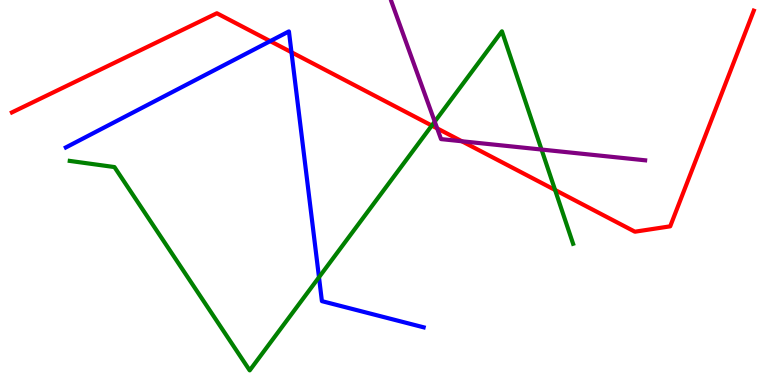[{'lines': ['blue', 'red'], 'intersections': [{'x': 3.49, 'y': 8.93}, {'x': 3.76, 'y': 8.64}]}, {'lines': ['green', 'red'], 'intersections': [{'x': 5.57, 'y': 6.74}, {'x': 7.16, 'y': 5.07}]}, {'lines': ['purple', 'red'], 'intersections': [{'x': 5.64, 'y': 6.67}, {'x': 5.96, 'y': 6.33}]}, {'lines': ['blue', 'green'], 'intersections': [{'x': 4.12, 'y': 2.8}]}, {'lines': ['blue', 'purple'], 'intersections': []}, {'lines': ['green', 'purple'], 'intersections': [{'x': 5.61, 'y': 6.84}, {'x': 6.99, 'y': 6.12}]}]